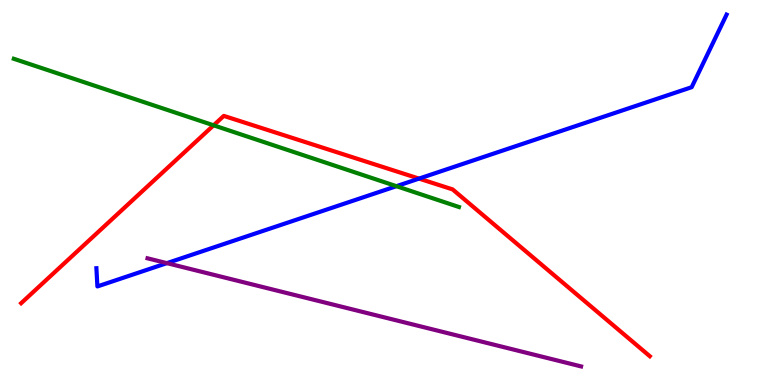[{'lines': ['blue', 'red'], 'intersections': [{'x': 5.41, 'y': 5.36}]}, {'lines': ['green', 'red'], 'intersections': [{'x': 2.76, 'y': 6.75}]}, {'lines': ['purple', 'red'], 'intersections': []}, {'lines': ['blue', 'green'], 'intersections': [{'x': 5.12, 'y': 5.16}]}, {'lines': ['blue', 'purple'], 'intersections': [{'x': 2.15, 'y': 3.17}]}, {'lines': ['green', 'purple'], 'intersections': []}]